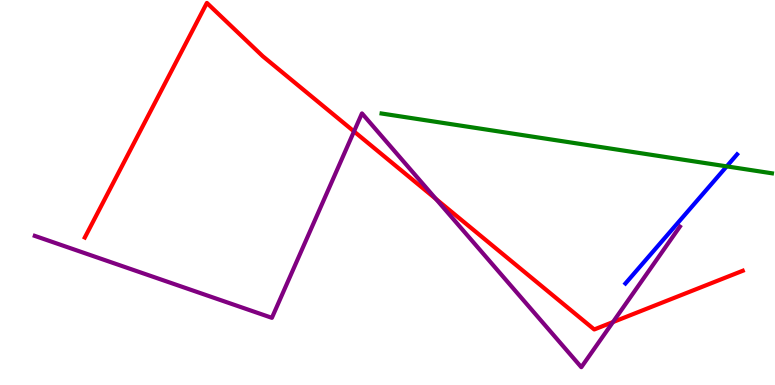[{'lines': ['blue', 'red'], 'intersections': []}, {'lines': ['green', 'red'], 'intersections': []}, {'lines': ['purple', 'red'], 'intersections': [{'x': 4.57, 'y': 6.59}, {'x': 5.62, 'y': 4.83}, {'x': 7.91, 'y': 1.63}]}, {'lines': ['blue', 'green'], 'intersections': [{'x': 9.38, 'y': 5.68}]}, {'lines': ['blue', 'purple'], 'intersections': []}, {'lines': ['green', 'purple'], 'intersections': []}]